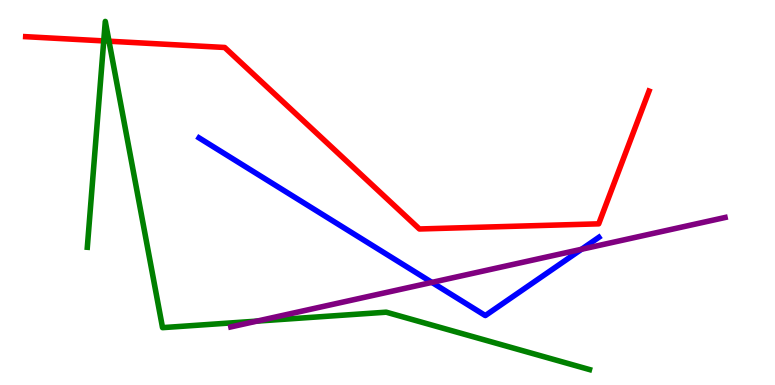[{'lines': ['blue', 'red'], 'intersections': []}, {'lines': ['green', 'red'], 'intersections': [{'x': 1.34, 'y': 8.94}, {'x': 1.41, 'y': 8.93}]}, {'lines': ['purple', 'red'], 'intersections': []}, {'lines': ['blue', 'green'], 'intersections': []}, {'lines': ['blue', 'purple'], 'intersections': [{'x': 5.57, 'y': 2.66}, {'x': 7.5, 'y': 3.53}]}, {'lines': ['green', 'purple'], 'intersections': [{'x': 3.32, 'y': 1.66}]}]